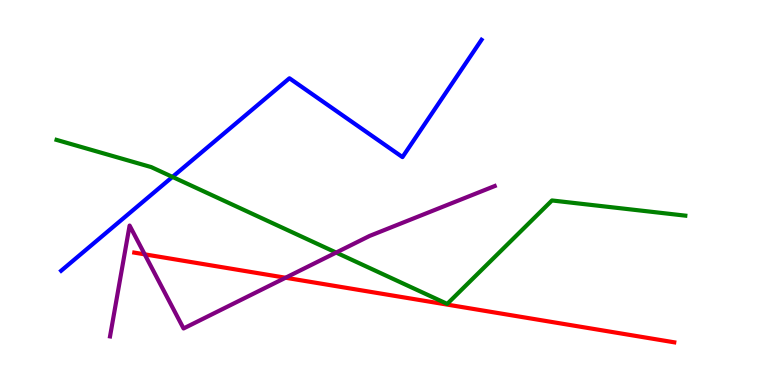[{'lines': ['blue', 'red'], 'intersections': []}, {'lines': ['green', 'red'], 'intersections': []}, {'lines': ['purple', 'red'], 'intersections': [{'x': 1.87, 'y': 3.39}, {'x': 3.68, 'y': 2.79}]}, {'lines': ['blue', 'green'], 'intersections': [{'x': 2.23, 'y': 5.4}]}, {'lines': ['blue', 'purple'], 'intersections': []}, {'lines': ['green', 'purple'], 'intersections': [{'x': 4.34, 'y': 3.44}]}]